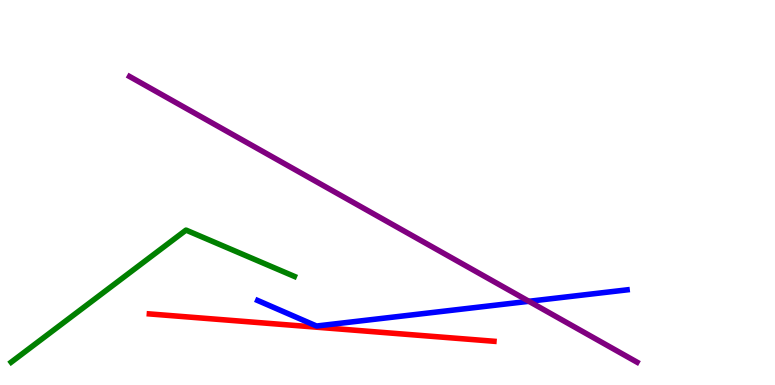[{'lines': ['blue', 'red'], 'intersections': []}, {'lines': ['green', 'red'], 'intersections': []}, {'lines': ['purple', 'red'], 'intersections': []}, {'lines': ['blue', 'green'], 'intersections': []}, {'lines': ['blue', 'purple'], 'intersections': [{'x': 6.82, 'y': 2.17}]}, {'lines': ['green', 'purple'], 'intersections': []}]